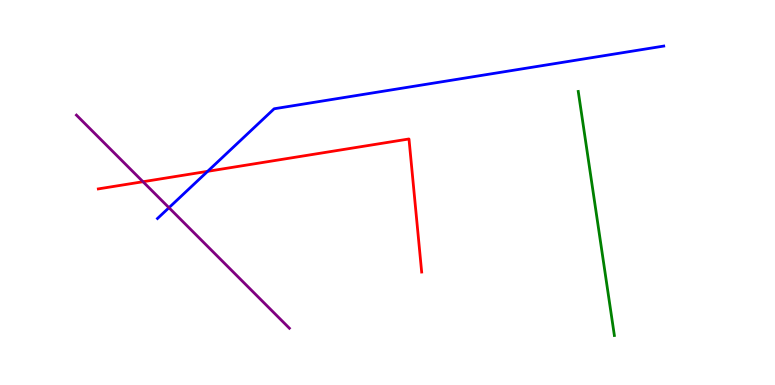[{'lines': ['blue', 'red'], 'intersections': [{'x': 2.68, 'y': 5.55}]}, {'lines': ['green', 'red'], 'intersections': []}, {'lines': ['purple', 'red'], 'intersections': [{'x': 1.85, 'y': 5.28}]}, {'lines': ['blue', 'green'], 'intersections': []}, {'lines': ['blue', 'purple'], 'intersections': [{'x': 2.18, 'y': 4.61}]}, {'lines': ['green', 'purple'], 'intersections': []}]